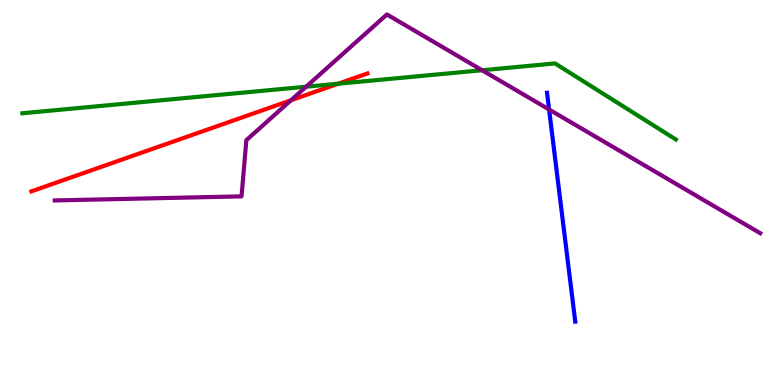[{'lines': ['blue', 'red'], 'intersections': []}, {'lines': ['green', 'red'], 'intersections': [{'x': 4.36, 'y': 7.83}]}, {'lines': ['purple', 'red'], 'intersections': [{'x': 3.75, 'y': 7.4}]}, {'lines': ['blue', 'green'], 'intersections': []}, {'lines': ['blue', 'purple'], 'intersections': [{'x': 7.08, 'y': 7.16}]}, {'lines': ['green', 'purple'], 'intersections': [{'x': 3.95, 'y': 7.75}, {'x': 6.22, 'y': 8.18}]}]